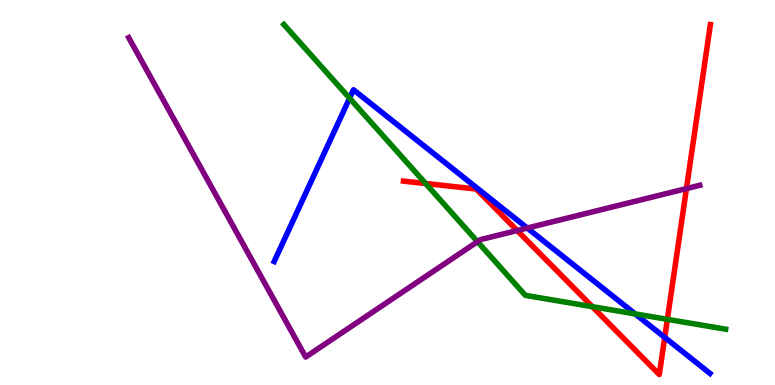[{'lines': ['blue', 'red'], 'intersections': [{'x': 8.58, 'y': 1.24}]}, {'lines': ['green', 'red'], 'intersections': [{'x': 5.49, 'y': 5.23}, {'x': 7.64, 'y': 2.03}, {'x': 8.61, 'y': 1.71}]}, {'lines': ['purple', 'red'], 'intersections': [{'x': 6.67, 'y': 4.01}, {'x': 8.86, 'y': 5.1}]}, {'lines': ['blue', 'green'], 'intersections': [{'x': 4.51, 'y': 7.45}, {'x': 8.2, 'y': 1.85}]}, {'lines': ['blue', 'purple'], 'intersections': [{'x': 6.8, 'y': 4.08}]}, {'lines': ['green', 'purple'], 'intersections': [{'x': 6.16, 'y': 3.72}]}]